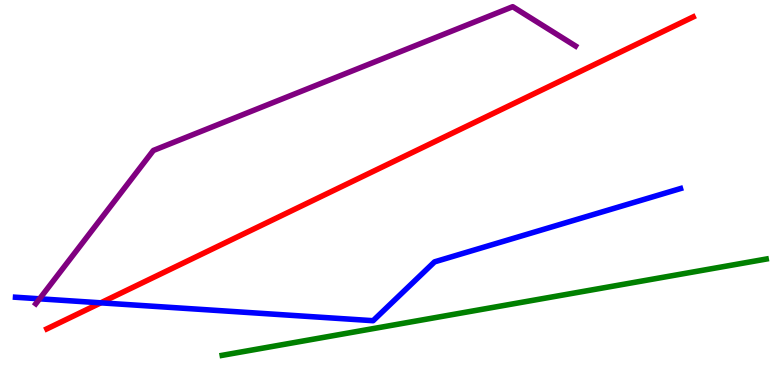[{'lines': ['blue', 'red'], 'intersections': [{'x': 1.3, 'y': 2.13}]}, {'lines': ['green', 'red'], 'intersections': []}, {'lines': ['purple', 'red'], 'intersections': []}, {'lines': ['blue', 'green'], 'intersections': []}, {'lines': ['blue', 'purple'], 'intersections': [{'x': 0.511, 'y': 2.24}]}, {'lines': ['green', 'purple'], 'intersections': []}]